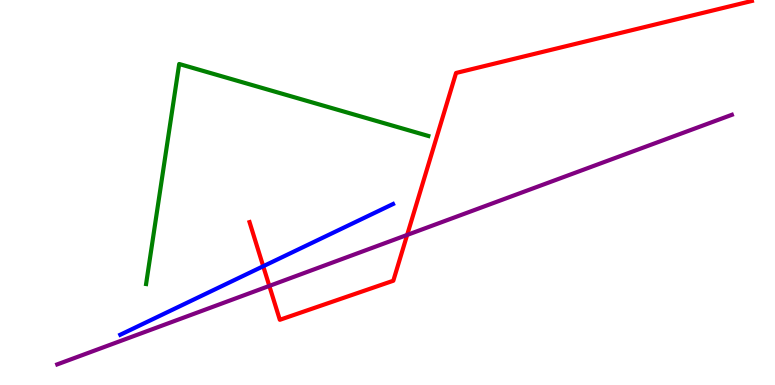[{'lines': ['blue', 'red'], 'intersections': [{'x': 3.4, 'y': 3.08}]}, {'lines': ['green', 'red'], 'intersections': []}, {'lines': ['purple', 'red'], 'intersections': [{'x': 3.48, 'y': 2.57}, {'x': 5.25, 'y': 3.9}]}, {'lines': ['blue', 'green'], 'intersections': []}, {'lines': ['blue', 'purple'], 'intersections': []}, {'lines': ['green', 'purple'], 'intersections': []}]